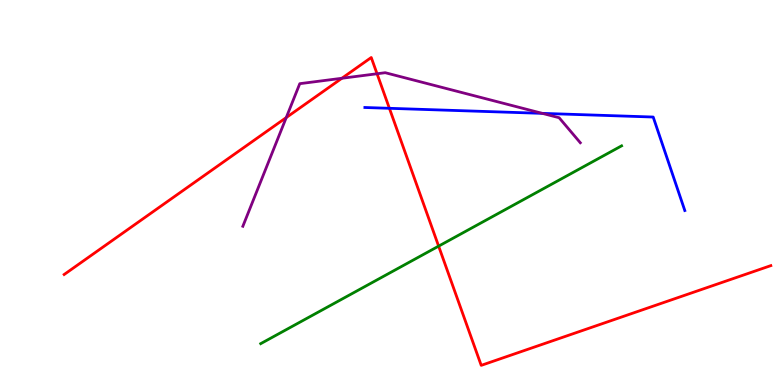[{'lines': ['blue', 'red'], 'intersections': [{'x': 5.02, 'y': 7.19}]}, {'lines': ['green', 'red'], 'intersections': [{'x': 5.66, 'y': 3.61}]}, {'lines': ['purple', 'red'], 'intersections': [{'x': 3.69, 'y': 6.95}, {'x': 4.41, 'y': 7.97}, {'x': 4.87, 'y': 8.08}]}, {'lines': ['blue', 'green'], 'intersections': []}, {'lines': ['blue', 'purple'], 'intersections': [{'x': 7.0, 'y': 7.06}]}, {'lines': ['green', 'purple'], 'intersections': []}]